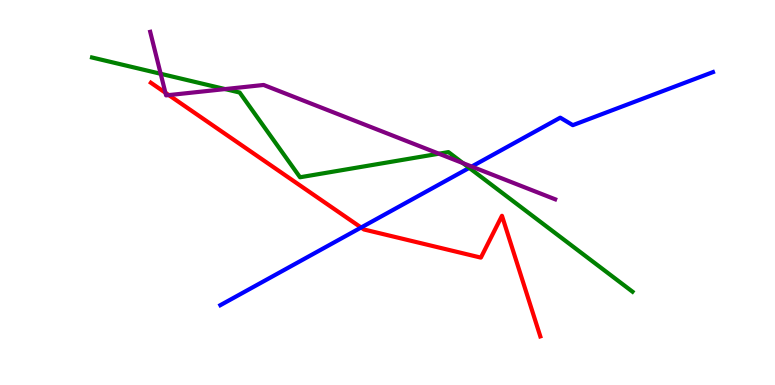[{'lines': ['blue', 'red'], 'intersections': [{'x': 4.66, 'y': 4.09}]}, {'lines': ['green', 'red'], 'intersections': []}, {'lines': ['purple', 'red'], 'intersections': [{'x': 2.13, 'y': 7.59}, {'x': 2.18, 'y': 7.53}]}, {'lines': ['blue', 'green'], 'intersections': [{'x': 6.05, 'y': 5.64}]}, {'lines': ['blue', 'purple'], 'intersections': [{'x': 6.09, 'y': 5.67}]}, {'lines': ['green', 'purple'], 'intersections': [{'x': 2.07, 'y': 8.08}, {'x': 2.9, 'y': 7.69}, {'x': 5.66, 'y': 6.01}, {'x': 5.97, 'y': 5.76}]}]